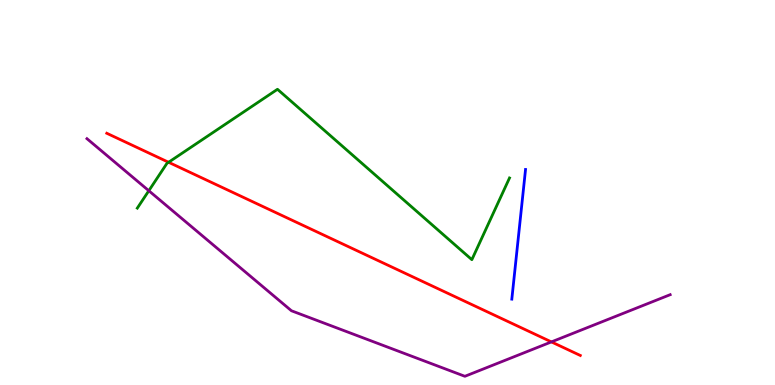[{'lines': ['blue', 'red'], 'intersections': []}, {'lines': ['green', 'red'], 'intersections': [{'x': 2.18, 'y': 5.79}]}, {'lines': ['purple', 'red'], 'intersections': [{'x': 7.11, 'y': 1.12}]}, {'lines': ['blue', 'green'], 'intersections': []}, {'lines': ['blue', 'purple'], 'intersections': []}, {'lines': ['green', 'purple'], 'intersections': [{'x': 1.92, 'y': 5.05}]}]